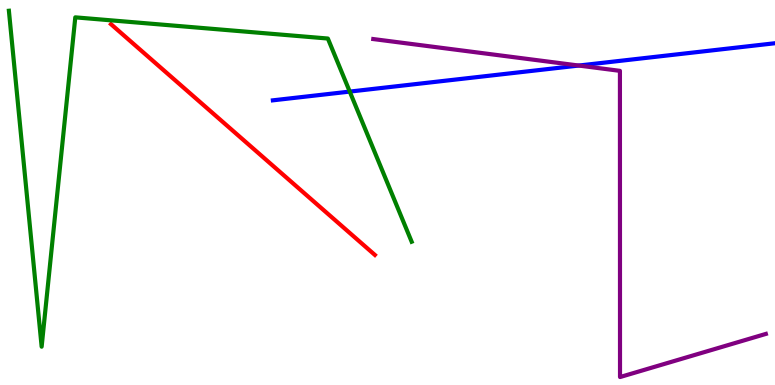[{'lines': ['blue', 'red'], 'intersections': []}, {'lines': ['green', 'red'], 'intersections': []}, {'lines': ['purple', 'red'], 'intersections': []}, {'lines': ['blue', 'green'], 'intersections': [{'x': 4.51, 'y': 7.62}]}, {'lines': ['blue', 'purple'], 'intersections': [{'x': 7.47, 'y': 8.3}]}, {'lines': ['green', 'purple'], 'intersections': []}]